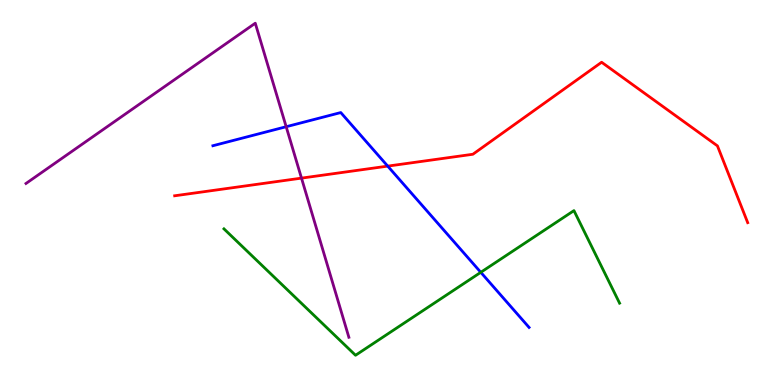[{'lines': ['blue', 'red'], 'intersections': [{'x': 5.0, 'y': 5.69}]}, {'lines': ['green', 'red'], 'intersections': []}, {'lines': ['purple', 'red'], 'intersections': [{'x': 3.89, 'y': 5.37}]}, {'lines': ['blue', 'green'], 'intersections': [{'x': 6.2, 'y': 2.93}]}, {'lines': ['blue', 'purple'], 'intersections': [{'x': 3.69, 'y': 6.71}]}, {'lines': ['green', 'purple'], 'intersections': []}]